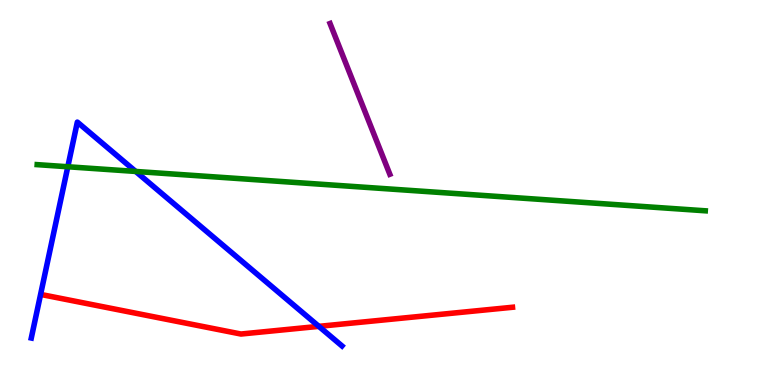[{'lines': ['blue', 'red'], 'intersections': [{'x': 4.11, 'y': 1.52}]}, {'lines': ['green', 'red'], 'intersections': []}, {'lines': ['purple', 'red'], 'intersections': []}, {'lines': ['blue', 'green'], 'intersections': [{'x': 0.875, 'y': 5.67}, {'x': 1.75, 'y': 5.55}]}, {'lines': ['blue', 'purple'], 'intersections': []}, {'lines': ['green', 'purple'], 'intersections': []}]